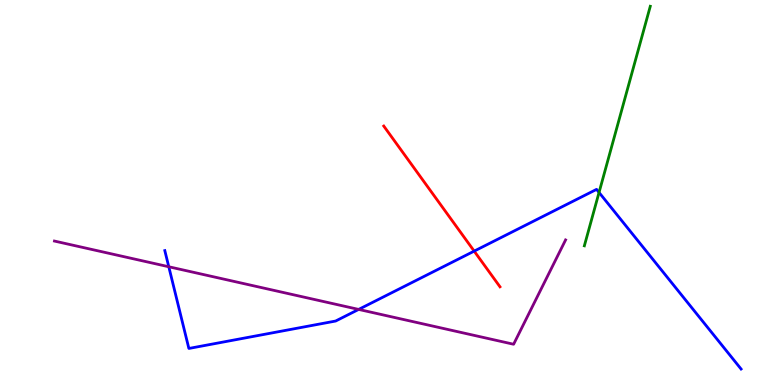[{'lines': ['blue', 'red'], 'intersections': [{'x': 6.12, 'y': 3.48}]}, {'lines': ['green', 'red'], 'intersections': []}, {'lines': ['purple', 'red'], 'intersections': []}, {'lines': ['blue', 'green'], 'intersections': [{'x': 7.73, 'y': 5.0}]}, {'lines': ['blue', 'purple'], 'intersections': [{'x': 2.18, 'y': 3.07}, {'x': 4.63, 'y': 1.96}]}, {'lines': ['green', 'purple'], 'intersections': []}]